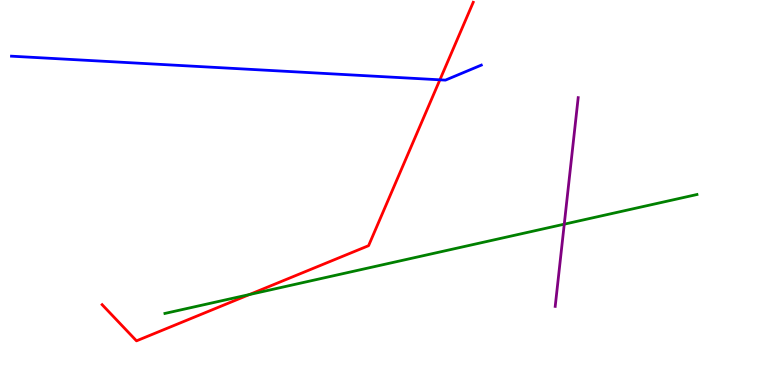[{'lines': ['blue', 'red'], 'intersections': [{'x': 5.68, 'y': 7.93}]}, {'lines': ['green', 'red'], 'intersections': [{'x': 3.22, 'y': 2.35}]}, {'lines': ['purple', 'red'], 'intersections': []}, {'lines': ['blue', 'green'], 'intersections': []}, {'lines': ['blue', 'purple'], 'intersections': []}, {'lines': ['green', 'purple'], 'intersections': [{'x': 7.28, 'y': 4.18}]}]